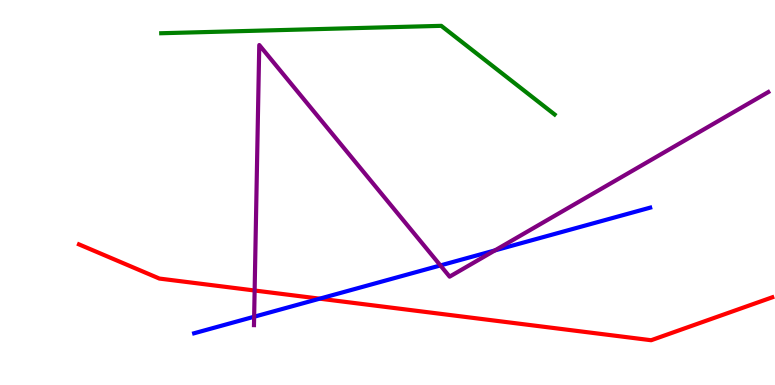[{'lines': ['blue', 'red'], 'intersections': [{'x': 4.13, 'y': 2.24}]}, {'lines': ['green', 'red'], 'intersections': []}, {'lines': ['purple', 'red'], 'intersections': [{'x': 3.29, 'y': 2.45}]}, {'lines': ['blue', 'green'], 'intersections': []}, {'lines': ['blue', 'purple'], 'intersections': [{'x': 3.28, 'y': 1.77}, {'x': 5.68, 'y': 3.11}, {'x': 6.39, 'y': 3.5}]}, {'lines': ['green', 'purple'], 'intersections': []}]